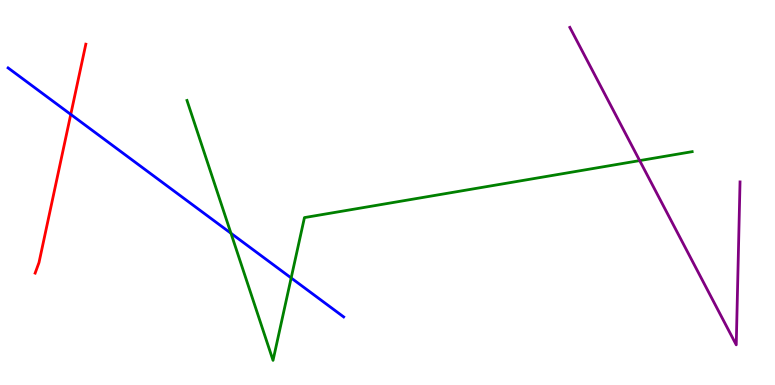[{'lines': ['blue', 'red'], 'intersections': [{'x': 0.913, 'y': 7.03}]}, {'lines': ['green', 'red'], 'intersections': []}, {'lines': ['purple', 'red'], 'intersections': []}, {'lines': ['blue', 'green'], 'intersections': [{'x': 2.98, 'y': 3.94}, {'x': 3.76, 'y': 2.78}]}, {'lines': ['blue', 'purple'], 'intersections': []}, {'lines': ['green', 'purple'], 'intersections': [{'x': 8.25, 'y': 5.83}]}]